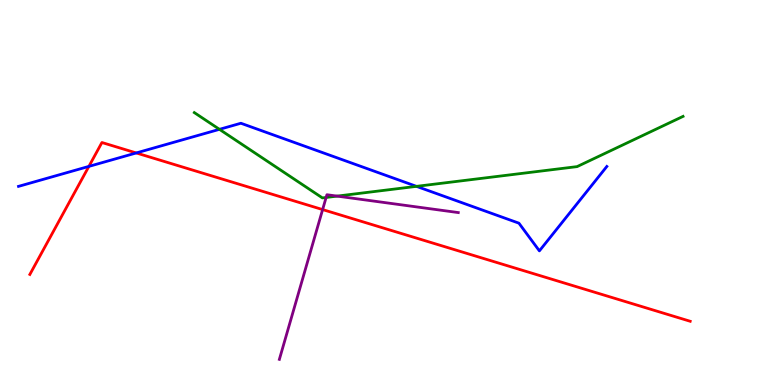[{'lines': ['blue', 'red'], 'intersections': [{'x': 1.15, 'y': 5.68}, {'x': 1.76, 'y': 6.03}]}, {'lines': ['green', 'red'], 'intersections': []}, {'lines': ['purple', 'red'], 'intersections': [{'x': 4.16, 'y': 4.56}]}, {'lines': ['blue', 'green'], 'intersections': [{'x': 2.83, 'y': 6.64}, {'x': 5.37, 'y': 5.16}]}, {'lines': ['blue', 'purple'], 'intersections': []}, {'lines': ['green', 'purple'], 'intersections': [{'x': 4.21, 'y': 4.87}, {'x': 4.35, 'y': 4.91}]}]